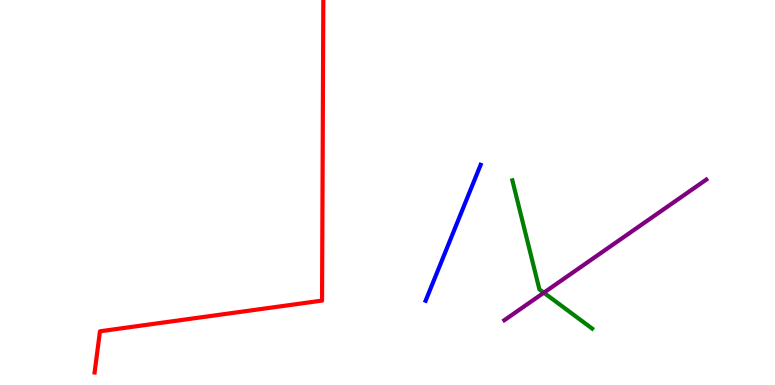[{'lines': ['blue', 'red'], 'intersections': []}, {'lines': ['green', 'red'], 'intersections': []}, {'lines': ['purple', 'red'], 'intersections': []}, {'lines': ['blue', 'green'], 'intersections': []}, {'lines': ['blue', 'purple'], 'intersections': []}, {'lines': ['green', 'purple'], 'intersections': [{'x': 7.02, 'y': 2.4}]}]